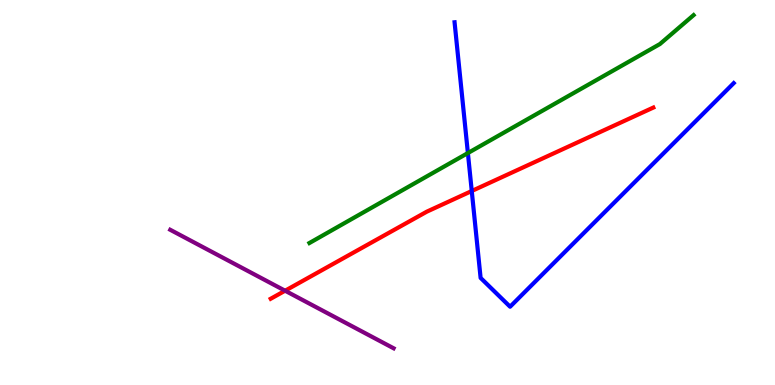[{'lines': ['blue', 'red'], 'intersections': [{'x': 6.09, 'y': 5.04}]}, {'lines': ['green', 'red'], 'intersections': []}, {'lines': ['purple', 'red'], 'intersections': [{'x': 3.68, 'y': 2.45}]}, {'lines': ['blue', 'green'], 'intersections': [{'x': 6.04, 'y': 6.02}]}, {'lines': ['blue', 'purple'], 'intersections': []}, {'lines': ['green', 'purple'], 'intersections': []}]